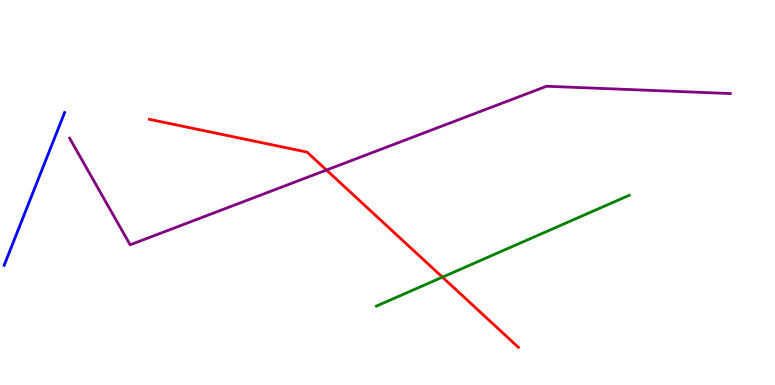[{'lines': ['blue', 'red'], 'intersections': []}, {'lines': ['green', 'red'], 'intersections': [{'x': 5.71, 'y': 2.8}]}, {'lines': ['purple', 'red'], 'intersections': [{'x': 4.21, 'y': 5.58}]}, {'lines': ['blue', 'green'], 'intersections': []}, {'lines': ['blue', 'purple'], 'intersections': []}, {'lines': ['green', 'purple'], 'intersections': []}]